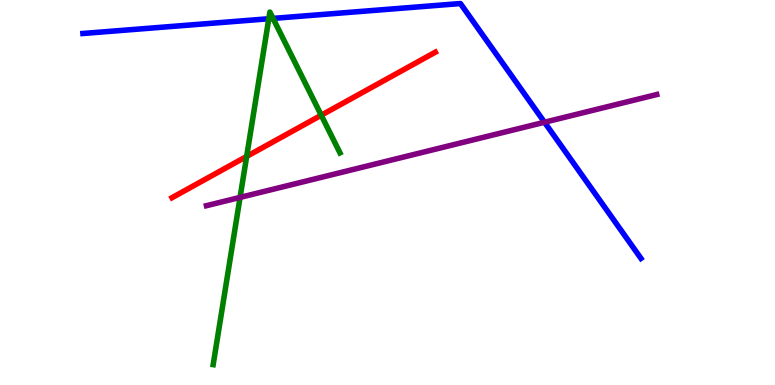[{'lines': ['blue', 'red'], 'intersections': []}, {'lines': ['green', 'red'], 'intersections': [{'x': 3.18, 'y': 5.94}, {'x': 4.14, 'y': 7.01}]}, {'lines': ['purple', 'red'], 'intersections': []}, {'lines': ['blue', 'green'], 'intersections': [{'x': 3.47, 'y': 9.51}, {'x': 3.52, 'y': 9.52}]}, {'lines': ['blue', 'purple'], 'intersections': [{'x': 7.03, 'y': 6.82}]}, {'lines': ['green', 'purple'], 'intersections': [{'x': 3.1, 'y': 4.87}]}]